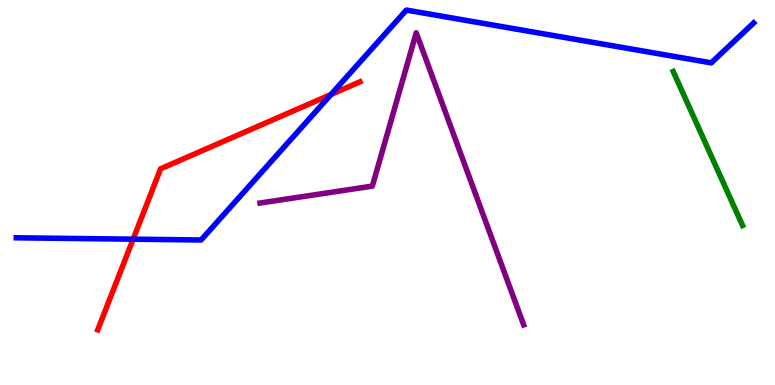[{'lines': ['blue', 'red'], 'intersections': [{'x': 1.72, 'y': 3.79}, {'x': 4.27, 'y': 7.55}]}, {'lines': ['green', 'red'], 'intersections': []}, {'lines': ['purple', 'red'], 'intersections': []}, {'lines': ['blue', 'green'], 'intersections': []}, {'lines': ['blue', 'purple'], 'intersections': []}, {'lines': ['green', 'purple'], 'intersections': []}]